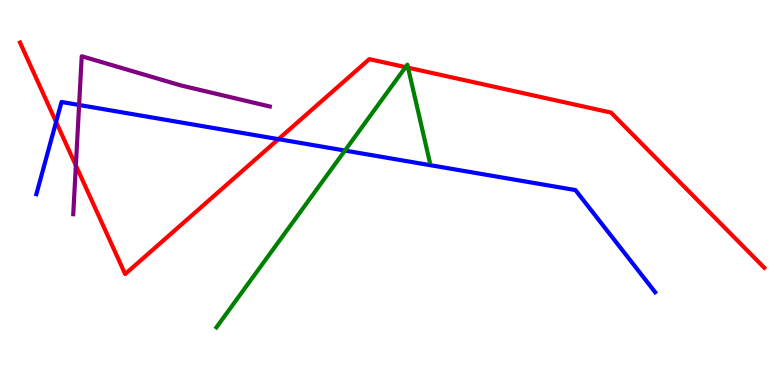[{'lines': ['blue', 'red'], 'intersections': [{'x': 0.724, 'y': 6.83}, {'x': 3.59, 'y': 6.39}]}, {'lines': ['green', 'red'], 'intersections': [{'x': 5.23, 'y': 8.26}, {'x': 5.27, 'y': 8.24}]}, {'lines': ['purple', 'red'], 'intersections': [{'x': 0.979, 'y': 5.7}]}, {'lines': ['blue', 'green'], 'intersections': [{'x': 4.45, 'y': 6.09}]}, {'lines': ['blue', 'purple'], 'intersections': [{'x': 1.02, 'y': 7.27}]}, {'lines': ['green', 'purple'], 'intersections': []}]